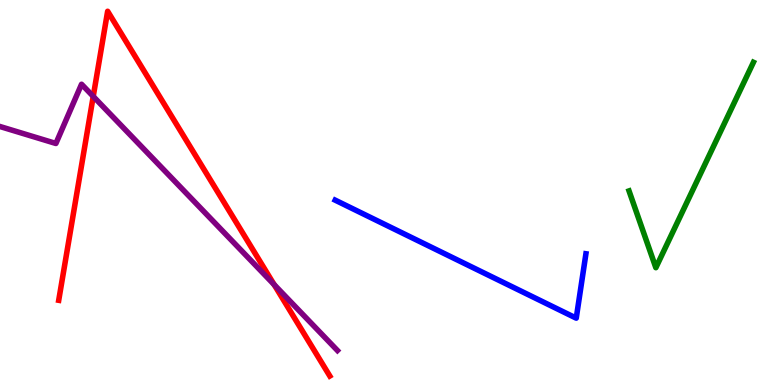[{'lines': ['blue', 'red'], 'intersections': []}, {'lines': ['green', 'red'], 'intersections': []}, {'lines': ['purple', 'red'], 'intersections': [{'x': 1.2, 'y': 7.5}, {'x': 3.54, 'y': 2.61}]}, {'lines': ['blue', 'green'], 'intersections': []}, {'lines': ['blue', 'purple'], 'intersections': []}, {'lines': ['green', 'purple'], 'intersections': []}]